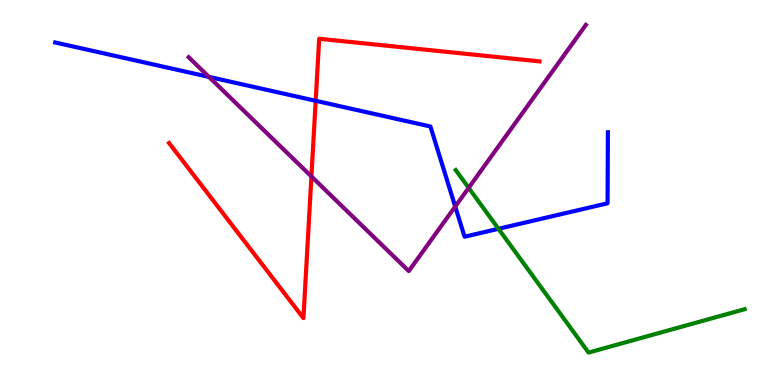[{'lines': ['blue', 'red'], 'intersections': [{'x': 4.07, 'y': 7.38}]}, {'lines': ['green', 'red'], 'intersections': []}, {'lines': ['purple', 'red'], 'intersections': [{'x': 4.02, 'y': 5.42}]}, {'lines': ['blue', 'green'], 'intersections': [{'x': 6.43, 'y': 4.06}]}, {'lines': ['blue', 'purple'], 'intersections': [{'x': 2.7, 'y': 8.0}, {'x': 5.87, 'y': 4.64}]}, {'lines': ['green', 'purple'], 'intersections': [{'x': 6.05, 'y': 5.12}]}]